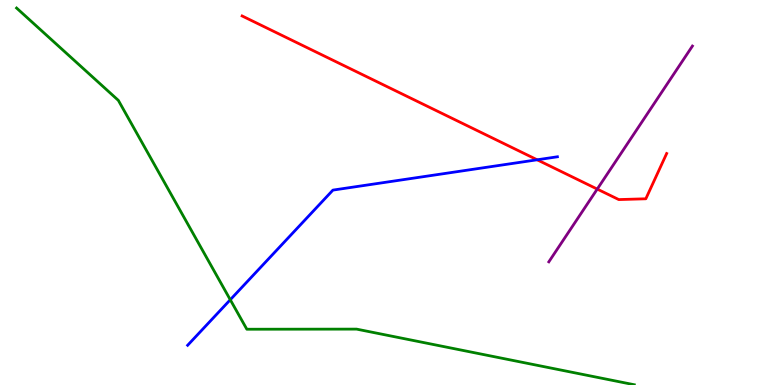[{'lines': ['blue', 'red'], 'intersections': [{'x': 6.93, 'y': 5.85}]}, {'lines': ['green', 'red'], 'intersections': []}, {'lines': ['purple', 'red'], 'intersections': [{'x': 7.71, 'y': 5.09}]}, {'lines': ['blue', 'green'], 'intersections': [{'x': 2.97, 'y': 2.21}]}, {'lines': ['blue', 'purple'], 'intersections': []}, {'lines': ['green', 'purple'], 'intersections': []}]